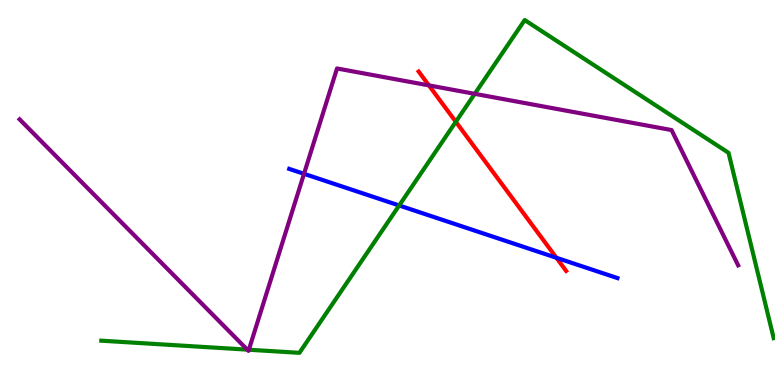[{'lines': ['blue', 'red'], 'intersections': [{'x': 7.18, 'y': 3.3}]}, {'lines': ['green', 'red'], 'intersections': [{'x': 5.88, 'y': 6.84}]}, {'lines': ['purple', 'red'], 'intersections': [{'x': 5.53, 'y': 7.78}]}, {'lines': ['blue', 'green'], 'intersections': [{'x': 5.15, 'y': 4.66}]}, {'lines': ['blue', 'purple'], 'intersections': [{'x': 3.92, 'y': 5.49}]}, {'lines': ['green', 'purple'], 'intersections': [{'x': 3.19, 'y': 0.919}, {'x': 3.21, 'y': 0.916}, {'x': 6.13, 'y': 7.56}]}]